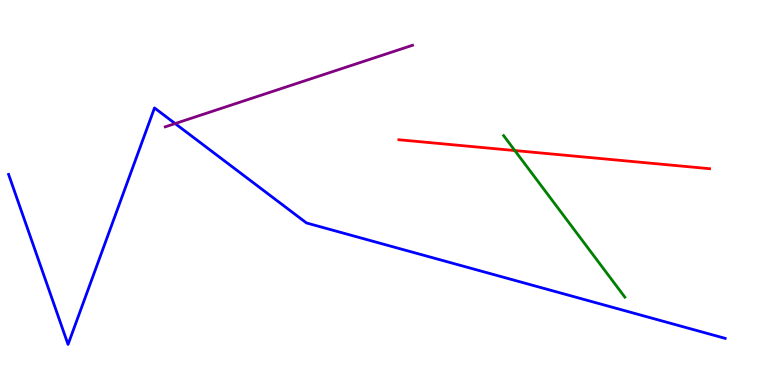[{'lines': ['blue', 'red'], 'intersections': []}, {'lines': ['green', 'red'], 'intersections': [{'x': 6.64, 'y': 6.09}]}, {'lines': ['purple', 'red'], 'intersections': []}, {'lines': ['blue', 'green'], 'intersections': []}, {'lines': ['blue', 'purple'], 'intersections': [{'x': 2.26, 'y': 6.79}]}, {'lines': ['green', 'purple'], 'intersections': []}]